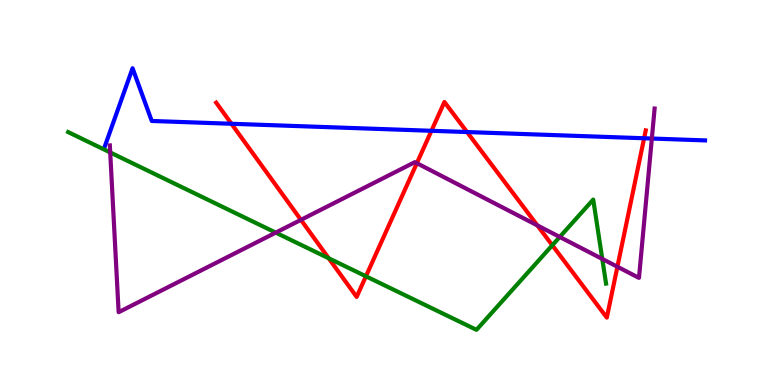[{'lines': ['blue', 'red'], 'intersections': [{'x': 2.99, 'y': 6.79}, {'x': 5.57, 'y': 6.6}, {'x': 6.03, 'y': 6.57}, {'x': 8.31, 'y': 6.41}]}, {'lines': ['green', 'red'], 'intersections': [{'x': 4.24, 'y': 3.29}, {'x': 4.72, 'y': 2.82}, {'x': 7.13, 'y': 3.63}]}, {'lines': ['purple', 'red'], 'intersections': [{'x': 3.88, 'y': 4.29}, {'x': 5.38, 'y': 5.76}, {'x': 6.93, 'y': 4.15}, {'x': 7.97, 'y': 3.07}]}, {'lines': ['blue', 'green'], 'intersections': []}, {'lines': ['blue', 'purple'], 'intersections': [{'x': 8.41, 'y': 6.4}]}, {'lines': ['green', 'purple'], 'intersections': [{'x': 1.42, 'y': 6.04}, {'x': 3.56, 'y': 3.96}, {'x': 7.22, 'y': 3.85}, {'x': 7.77, 'y': 3.27}]}]